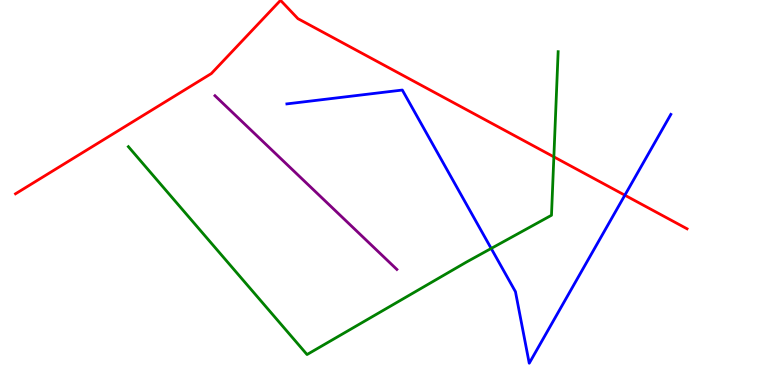[{'lines': ['blue', 'red'], 'intersections': [{'x': 8.06, 'y': 4.93}]}, {'lines': ['green', 'red'], 'intersections': [{'x': 7.15, 'y': 5.93}]}, {'lines': ['purple', 'red'], 'intersections': []}, {'lines': ['blue', 'green'], 'intersections': [{'x': 6.34, 'y': 3.55}]}, {'lines': ['blue', 'purple'], 'intersections': []}, {'lines': ['green', 'purple'], 'intersections': []}]